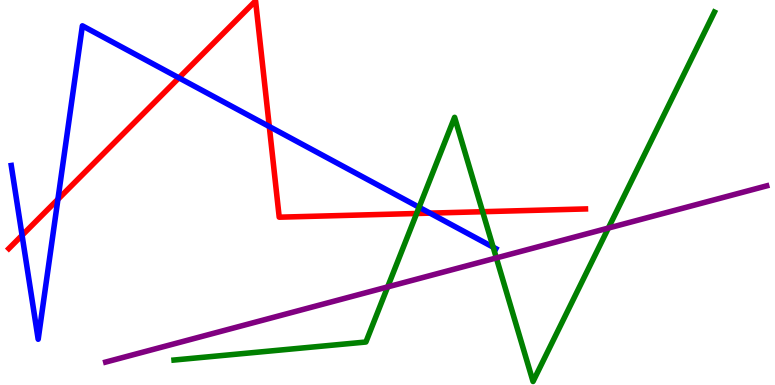[{'lines': ['blue', 'red'], 'intersections': [{'x': 0.285, 'y': 3.89}, {'x': 0.747, 'y': 4.82}, {'x': 2.31, 'y': 7.98}, {'x': 3.47, 'y': 6.71}, {'x': 5.55, 'y': 4.46}]}, {'lines': ['green', 'red'], 'intersections': [{'x': 5.38, 'y': 4.45}, {'x': 6.23, 'y': 4.5}]}, {'lines': ['purple', 'red'], 'intersections': []}, {'lines': ['blue', 'green'], 'intersections': [{'x': 5.41, 'y': 4.62}, {'x': 6.36, 'y': 3.58}]}, {'lines': ['blue', 'purple'], 'intersections': []}, {'lines': ['green', 'purple'], 'intersections': [{'x': 5.0, 'y': 2.55}, {'x': 6.4, 'y': 3.3}, {'x': 7.85, 'y': 4.08}]}]